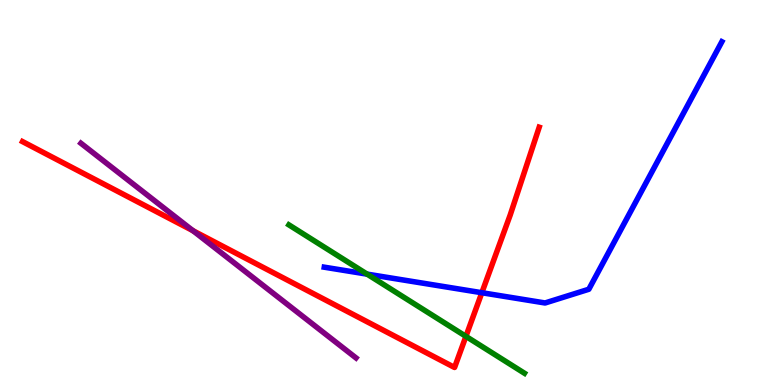[{'lines': ['blue', 'red'], 'intersections': [{'x': 6.22, 'y': 2.4}]}, {'lines': ['green', 'red'], 'intersections': [{'x': 6.01, 'y': 1.26}]}, {'lines': ['purple', 'red'], 'intersections': [{'x': 2.49, 'y': 4.01}]}, {'lines': ['blue', 'green'], 'intersections': [{'x': 4.74, 'y': 2.88}]}, {'lines': ['blue', 'purple'], 'intersections': []}, {'lines': ['green', 'purple'], 'intersections': []}]